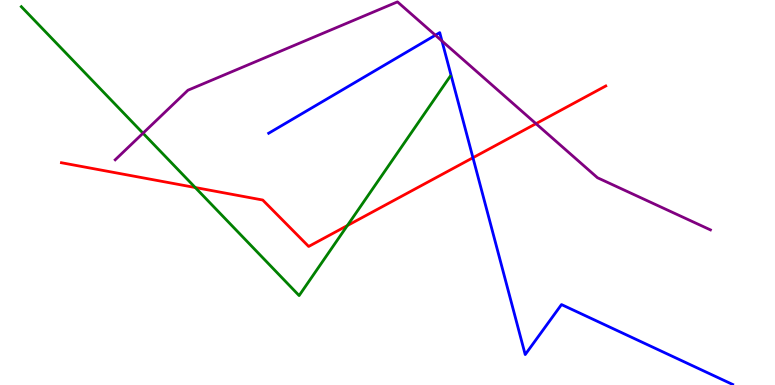[{'lines': ['blue', 'red'], 'intersections': [{'x': 6.1, 'y': 5.9}]}, {'lines': ['green', 'red'], 'intersections': [{'x': 2.52, 'y': 5.13}, {'x': 4.48, 'y': 4.14}]}, {'lines': ['purple', 'red'], 'intersections': [{'x': 6.92, 'y': 6.79}]}, {'lines': ['blue', 'green'], 'intersections': []}, {'lines': ['blue', 'purple'], 'intersections': [{'x': 5.62, 'y': 9.09}, {'x': 5.7, 'y': 8.94}]}, {'lines': ['green', 'purple'], 'intersections': [{'x': 1.85, 'y': 6.54}]}]